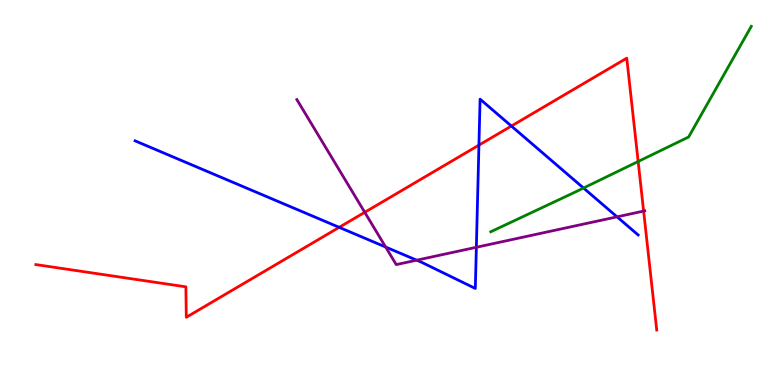[{'lines': ['blue', 'red'], 'intersections': [{'x': 4.38, 'y': 4.1}, {'x': 6.18, 'y': 6.23}, {'x': 6.6, 'y': 6.73}]}, {'lines': ['green', 'red'], 'intersections': [{'x': 8.23, 'y': 5.8}]}, {'lines': ['purple', 'red'], 'intersections': [{'x': 4.71, 'y': 4.49}, {'x': 8.3, 'y': 4.52}]}, {'lines': ['blue', 'green'], 'intersections': [{'x': 7.53, 'y': 5.12}]}, {'lines': ['blue', 'purple'], 'intersections': [{'x': 4.98, 'y': 3.58}, {'x': 5.38, 'y': 3.24}, {'x': 6.15, 'y': 3.58}, {'x': 7.96, 'y': 4.37}]}, {'lines': ['green', 'purple'], 'intersections': []}]